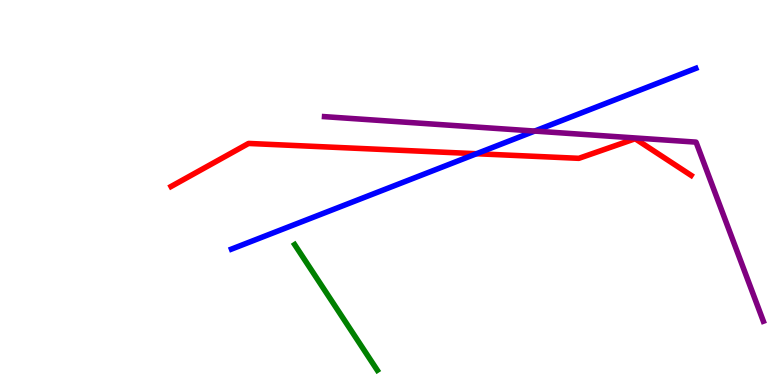[{'lines': ['blue', 'red'], 'intersections': [{'x': 6.15, 'y': 6.01}]}, {'lines': ['green', 'red'], 'intersections': []}, {'lines': ['purple', 'red'], 'intersections': []}, {'lines': ['blue', 'green'], 'intersections': []}, {'lines': ['blue', 'purple'], 'intersections': [{'x': 6.9, 'y': 6.6}]}, {'lines': ['green', 'purple'], 'intersections': []}]